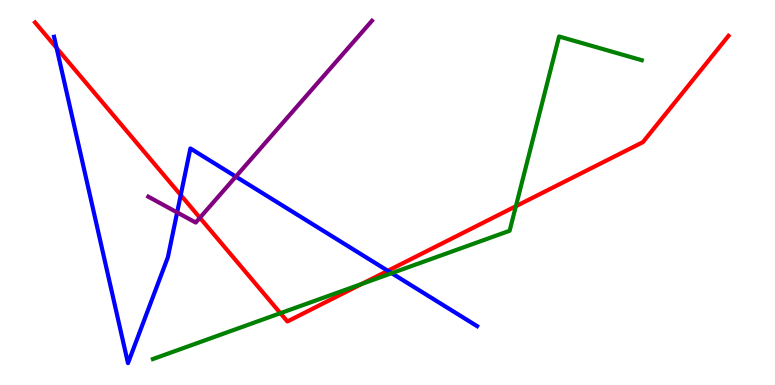[{'lines': ['blue', 'red'], 'intersections': [{'x': 0.73, 'y': 8.75}, {'x': 2.33, 'y': 4.93}, {'x': 5.0, 'y': 2.97}]}, {'lines': ['green', 'red'], 'intersections': [{'x': 3.62, 'y': 1.87}, {'x': 4.67, 'y': 2.63}, {'x': 6.66, 'y': 4.64}]}, {'lines': ['purple', 'red'], 'intersections': [{'x': 2.58, 'y': 4.34}]}, {'lines': ['blue', 'green'], 'intersections': [{'x': 5.05, 'y': 2.9}]}, {'lines': ['blue', 'purple'], 'intersections': [{'x': 2.29, 'y': 4.48}, {'x': 3.04, 'y': 5.41}]}, {'lines': ['green', 'purple'], 'intersections': []}]